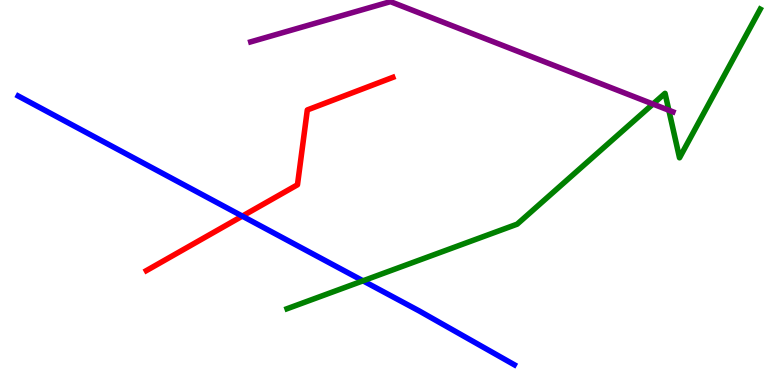[{'lines': ['blue', 'red'], 'intersections': [{'x': 3.13, 'y': 4.39}]}, {'lines': ['green', 'red'], 'intersections': []}, {'lines': ['purple', 'red'], 'intersections': []}, {'lines': ['blue', 'green'], 'intersections': [{'x': 4.68, 'y': 2.71}]}, {'lines': ['blue', 'purple'], 'intersections': []}, {'lines': ['green', 'purple'], 'intersections': [{'x': 8.43, 'y': 7.3}, {'x': 8.63, 'y': 7.14}]}]